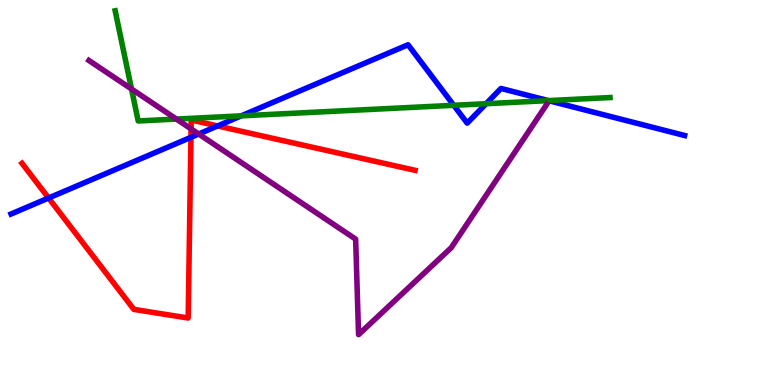[{'lines': ['blue', 'red'], 'intersections': [{'x': 0.627, 'y': 4.86}, {'x': 2.46, 'y': 6.43}, {'x': 2.81, 'y': 6.73}]}, {'lines': ['green', 'red'], 'intersections': []}, {'lines': ['purple', 'red'], 'intersections': [{'x': 2.47, 'y': 6.65}]}, {'lines': ['blue', 'green'], 'intersections': [{'x': 3.11, 'y': 6.99}, {'x': 5.85, 'y': 7.26}, {'x': 6.27, 'y': 7.31}, {'x': 7.08, 'y': 7.39}]}, {'lines': ['blue', 'purple'], 'intersections': [{'x': 2.56, 'y': 6.52}]}, {'lines': ['green', 'purple'], 'intersections': [{'x': 1.7, 'y': 7.69}, {'x': 2.28, 'y': 6.91}]}]